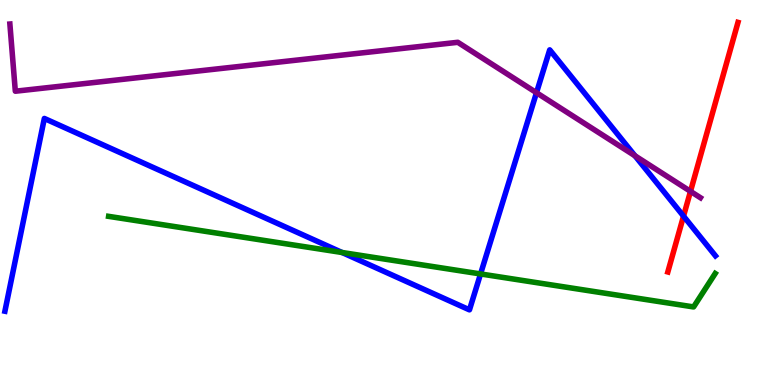[{'lines': ['blue', 'red'], 'intersections': [{'x': 8.82, 'y': 4.39}]}, {'lines': ['green', 'red'], 'intersections': []}, {'lines': ['purple', 'red'], 'intersections': [{'x': 8.91, 'y': 5.03}]}, {'lines': ['blue', 'green'], 'intersections': [{'x': 4.41, 'y': 3.44}, {'x': 6.2, 'y': 2.88}]}, {'lines': ['blue', 'purple'], 'intersections': [{'x': 6.92, 'y': 7.59}, {'x': 8.19, 'y': 5.95}]}, {'lines': ['green', 'purple'], 'intersections': []}]